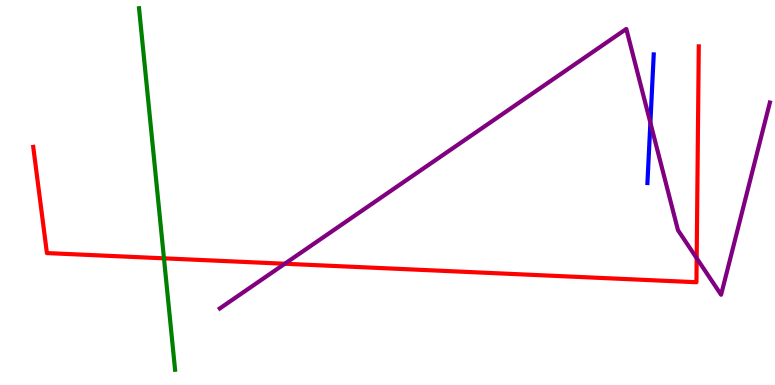[{'lines': ['blue', 'red'], 'intersections': []}, {'lines': ['green', 'red'], 'intersections': [{'x': 2.12, 'y': 3.29}]}, {'lines': ['purple', 'red'], 'intersections': [{'x': 3.67, 'y': 3.15}, {'x': 8.99, 'y': 3.29}]}, {'lines': ['blue', 'green'], 'intersections': []}, {'lines': ['blue', 'purple'], 'intersections': [{'x': 8.39, 'y': 6.81}]}, {'lines': ['green', 'purple'], 'intersections': []}]